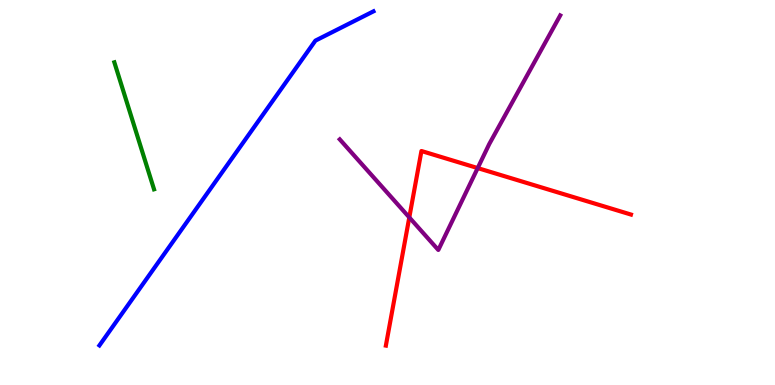[{'lines': ['blue', 'red'], 'intersections': []}, {'lines': ['green', 'red'], 'intersections': []}, {'lines': ['purple', 'red'], 'intersections': [{'x': 5.28, 'y': 4.35}, {'x': 6.16, 'y': 5.63}]}, {'lines': ['blue', 'green'], 'intersections': []}, {'lines': ['blue', 'purple'], 'intersections': []}, {'lines': ['green', 'purple'], 'intersections': []}]